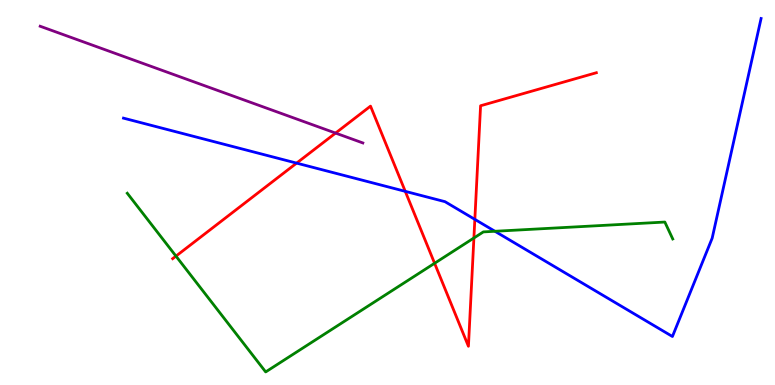[{'lines': ['blue', 'red'], 'intersections': [{'x': 3.83, 'y': 5.76}, {'x': 5.23, 'y': 5.03}, {'x': 6.13, 'y': 4.3}]}, {'lines': ['green', 'red'], 'intersections': [{'x': 2.27, 'y': 3.35}, {'x': 5.61, 'y': 3.16}, {'x': 6.11, 'y': 3.82}]}, {'lines': ['purple', 'red'], 'intersections': [{'x': 4.33, 'y': 6.54}]}, {'lines': ['blue', 'green'], 'intersections': [{'x': 6.39, 'y': 3.99}]}, {'lines': ['blue', 'purple'], 'intersections': []}, {'lines': ['green', 'purple'], 'intersections': []}]